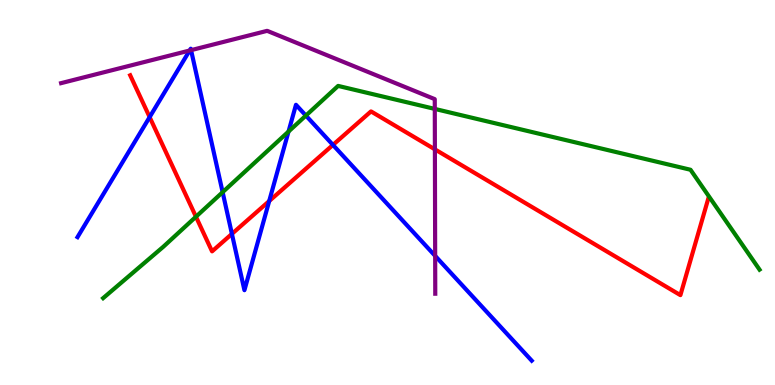[{'lines': ['blue', 'red'], 'intersections': [{'x': 1.93, 'y': 6.96}, {'x': 2.99, 'y': 3.92}, {'x': 3.47, 'y': 4.78}, {'x': 4.3, 'y': 6.24}]}, {'lines': ['green', 'red'], 'intersections': [{'x': 2.53, 'y': 4.37}]}, {'lines': ['purple', 'red'], 'intersections': [{'x': 5.61, 'y': 6.12}]}, {'lines': ['blue', 'green'], 'intersections': [{'x': 2.87, 'y': 5.01}, {'x': 3.72, 'y': 6.58}, {'x': 3.95, 'y': 7.0}]}, {'lines': ['blue', 'purple'], 'intersections': [{'x': 2.45, 'y': 8.69}, {'x': 2.47, 'y': 8.7}, {'x': 5.62, 'y': 3.35}]}, {'lines': ['green', 'purple'], 'intersections': [{'x': 5.61, 'y': 7.17}]}]